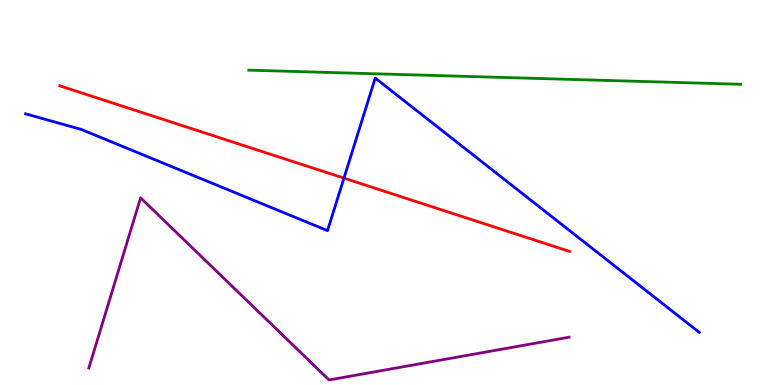[{'lines': ['blue', 'red'], 'intersections': [{'x': 4.44, 'y': 5.37}]}, {'lines': ['green', 'red'], 'intersections': []}, {'lines': ['purple', 'red'], 'intersections': []}, {'lines': ['blue', 'green'], 'intersections': []}, {'lines': ['blue', 'purple'], 'intersections': []}, {'lines': ['green', 'purple'], 'intersections': []}]